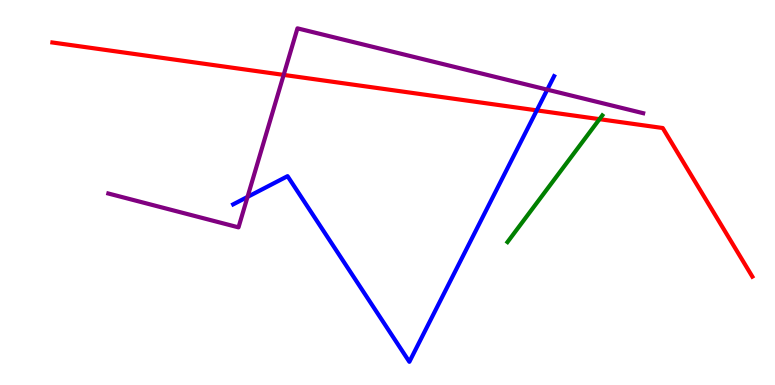[{'lines': ['blue', 'red'], 'intersections': [{'x': 6.93, 'y': 7.13}]}, {'lines': ['green', 'red'], 'intersections': [{'x': 7.74, 'y': 6.9}]}, {'lines': ['purple', 'red'], 'intersections': [{'x': 3.66, 'y': 8.05}]}, {'lines': ['blue', 'green'], 'intersections': []}, {'lines': ['blue', 'purple'], 'intersections': [{'x': 3.19, 'y': 4.89}, {'x': 7.06, 'y': 7.67}]}, {'lines': ['green', 'purple'], 'intersections': []}]